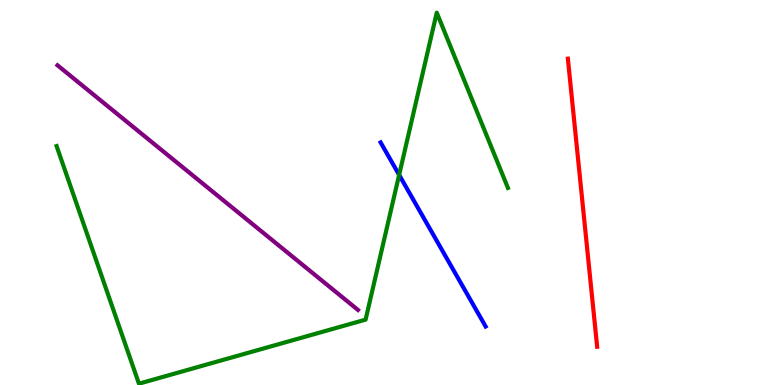[{'lines': ['blue', 'red'], 'intersections': []}, {'lines': ['green', 'red'], 'intersections': []}, {'lines': ['purple', 'red'], 'intersections': []}, {'lines': ['blue', 'green'], 'intersections': [{'x': 5.15, 'y': 5.46}]}, {'lines': ['blue', 'purple'], 'intersections': []}, {'lines': ['green', 'purple'], 'intersections': []}]